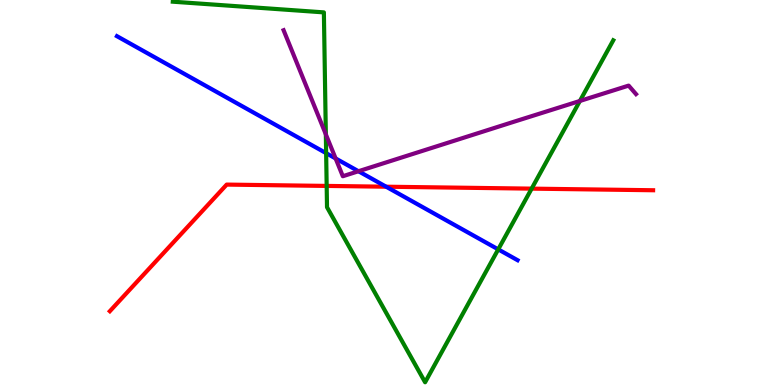[{'lines': ['blue', 'red'], 'intersections': [{'x': 4.98, 'y': 5.15}]}, {'lines': ['green', 'red'], 'intersections': [{'x': 4.22, 'y': 5.17}, {'x': 6.86, 'y': 5.1}]}, {'lines': ['purple', 'red'], 'intersections': []}, {'lines': ['blue', 'green'], 'intersections': [{'x': 4.21, 'y': 6.02}, {'x': 6.43, 'y': 3.52}]}, {'lines': ['blue', 'purple'], 'intersections': [{'x': 4.33, 'y': 5.88}, {'x': 4.63, 'y': 5.55}]}, {'lines': ['green', 'purple'], 'intersections': [{'x': 4.2, 'y': 6.51}, {'x': 7.48, 'y': 7.38}]}]